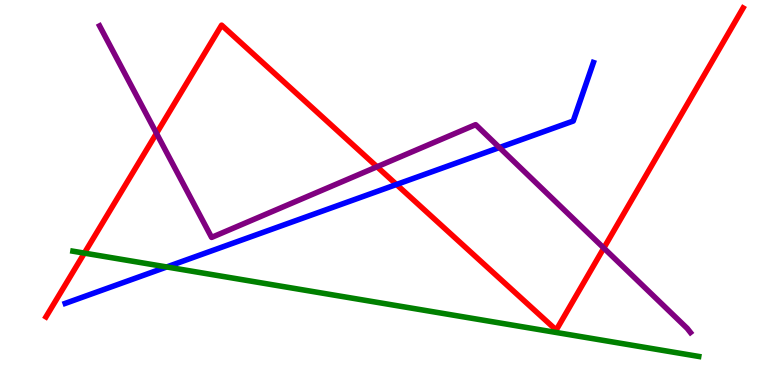[{'lines': ['blue', 'red'], 'intersections': [{'x': 5.12, 'y': 5.21}]}, {'lines': ['green', 'red'], 'intersections': [{'x': 1.09, 'y': 3.43}]}, {'lines': ['purple', 'red'], 'intersections': [{'x': 2.02, 'y': 6.54}, {'x': 4.87, 'y': 5.67}, {'x': 7.79, 'y': 3.56}]}, {'lines': ['blue', 'green'], 'intersections': [{'x': 2.15, 'y': 3.07}]}, {'lines': ['blue', 'purple'], 'intersections': [{'x': 6.44, 'y': 6.17}]}, {'lines': ['green', 'purple'], 'intersections': []}]